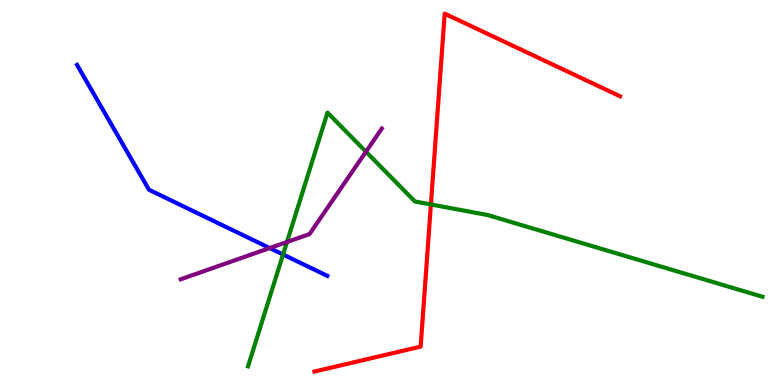[{'lines': ['blue', 'red'], 'intersections': []}, {'lines': ['green', 'red'], 'intersections': [{'x': 5.56, 'y': 4.69}]}, {'lines': ['purple', 'red'], 'intersections': []}, {'lines': ['blue', 'green'], 'intersections': [{'x': 3.65, 'y': 3.39}]}, {'lines': ['blue', 'purple'], 'intersections': [{'x': 3.48, 'y': 3.56}]}, {'lines': ['green', 'purple'], 'intersections': [{'x': 3.7, 'y': 3.71}, {'x': 4.72, 'y': 6.06}]}]